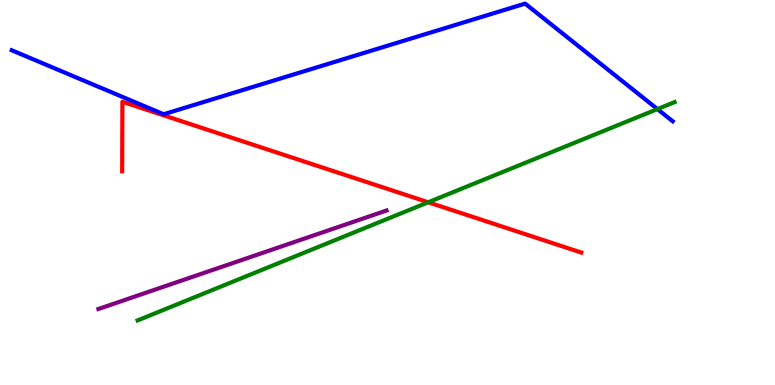[{'lines': ['blue', 'red'], 'intersections': []}, {'lines': ['green', 'red'], 'intersections': [{'x': 5.53, 'y': 4.75}]}, {'lines': ['purple', 'red'], 'intersections': []}, {'lines': ['blue', 'green'], 'intersections': [{'x': 8.48, 'y': 7.17}]}, {'lines': ['blue', 'purple'], 'intersections': []}, {'lines': ['green', 'purple'], 'intersections': []}]